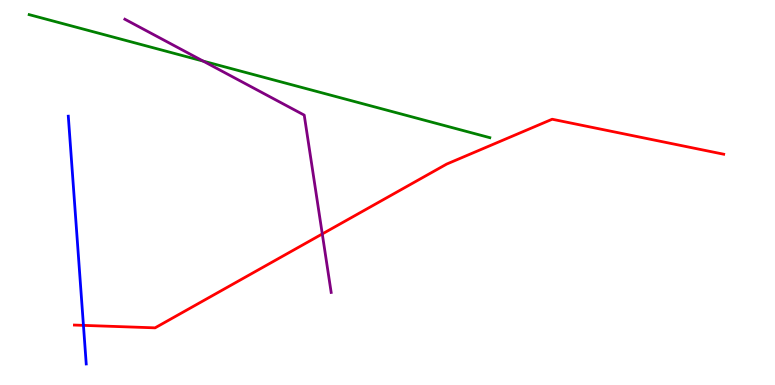[{'lines': ['blue', 'red'], 'intersections': [{'x': 1.08, 'y': 1.55}]}, {'lines': ['green', 'red'], 'intersections': []}, {'lines': ['purple', 'red'], 'intersections': [{'x': 4.16, 'y': 3.92}]}, {'lines': ['blue', 'green'], 'intersections': []}, {'lines': ['blue', 'purple'], 'intersections': []}, {'lines': ['green', 'purple'], 'intersections': [{'x': 2.62, 'y': 8.41}]}]